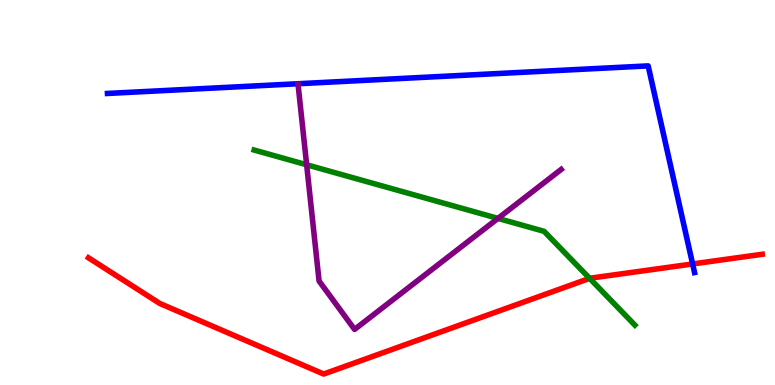[{'lines': ['blue', 'red'], 'intersections': [{'x': 8.94, 'y': 3.14}]}, {'lines': ['green', 'red'], 'intersections': [{'x': 7.61, 'y': 2.77}]}, {'lines': ['purple', 'red'], 'intersections': []}, {'lines': ['blue', 'green'], 'intersections': []}, {'lines': ['blue', 'purple'], 'intersections': []}, {'lines': ['green', 'purple'], 'intersections': [{'x': 3.96, 'y': 5.72}, {'x': 6.43, 'y': 4.33}]}]